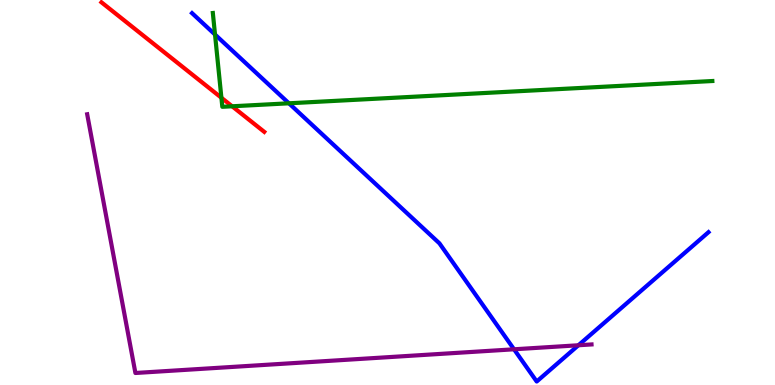[{'lines': ['blue', 'red'], 'intersections': []}, {'lines': ['green', 'red'], 'intersections': [{'x': 2.86, 'y': 7.46}, {'x': 3.0, 'y': 7.24}]}, {'lines': ['purple', 'red'], 'intersections': []}, {'lines': ['blue', 'green'], 'intersections': [{'x': 2.77, 'y': 9.1}, {'x': 3.73, 'y': 7.32}]}, {'lines': ['blue', 'purple'], 'intersections': [{'x': 6.63, 'y': 0.927}, {'x': 7.46, 'y': 1.03}]}, {'lines': ['green', 'purple'], 'intersections': []}]